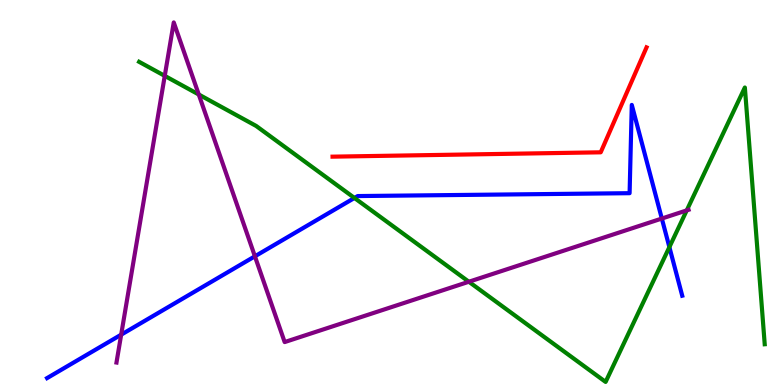[{'lines': ['blue', 'red'], 'intersections': []}, {'lines': ['green', 'red'], 'intersections': []}, {'lines': ['purple', 'red'], 'intersections': []}, {'lines': ['blue', 'green'], 'intersections': [{'x': 4.57, 'y': 4.86}, {'x': 8.64, 'y': 3.58}]}, {'lines': ['blue', 'purple'], 'intersections': [{'x': 1.56, 'y': 1.31}, {'x': 3.29, 'y': 3.34}, {'x': 8.54, 'y': 4.32}]}, {'lines': ['green', 'purple'], 'intersections': [{'x': 2.13, 'y': 8.03}, {'x': 2.56, 'y': 7.55}, {'x': 6.05, 'y': 2.68}, {'x': 8.86, 'y': 4.54}]}]